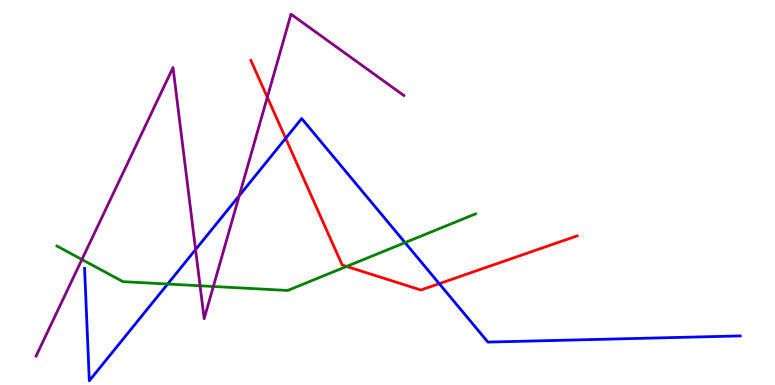[{'lines': ['blue', 'red'], 'intersections': [{'x': 3.69, 'y': 6.41}, {'x': 5.67, 'y': 2.63}]}, {'lines': ['green', 'red'], 'intersections': [{'x': 4.47, 'y': 3.08}]}, {'lines': ['purple', 'red'], 'intersections': [{'x': 3.45, 'y': 7.47}]}, {'lines': ['blue', 'green'], 'intersections': [{'x': 2.16, 'y': 2.62}, {'x': 5.23, 'y': 3.7}]}, {'lines': ['blue', 'purple'], 'intersections': [{'x': 2.52, 'y': 3.52}, {'x': 3.09, 'y': 4.92}]}, {'lines': ['green', 'purple'], 'intersections': [{'x': 1.06, 'y': 3.26}, {'x': 2.58, 'y': 2.58}, {'x': 2.75, 'y': 2.56}]}]